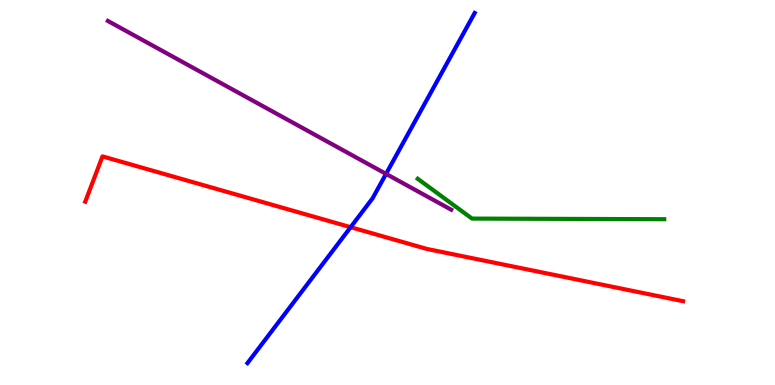[{'lines': ['blue', 'red'], 'intersections': [{'x': 4.52, 'y': 4.1}]}, {'lines': ['green', 'red'], 'intersections': []}, {'lines': ['purple', 'red'], 'intersections': []}, {'lines': ['blue', 'green'], 'intersections': []}, {'lines': ['blue', 'purple'], 'intersections': [{'x': 4.98, 'y': 5.48}]}, {'lines': ['green', 'purple'], 'intersections': []}]